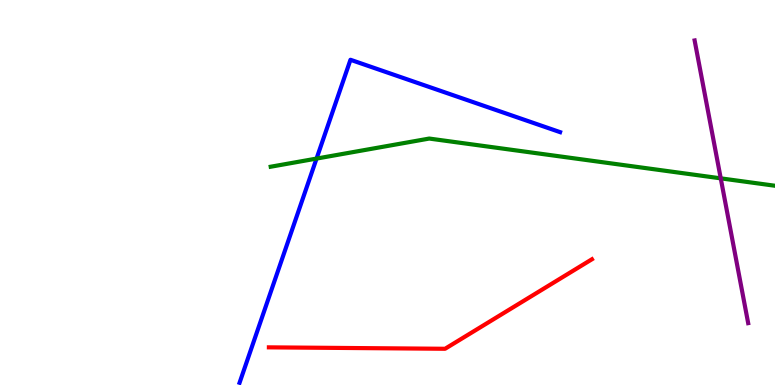[{'lines': ['blue', 'red'], 'intersections': []}, {'lines': ['green', 'red'], 'intersections': []}, {'lines': ['purple', 'red'], 'intersections': []}, {'lines': ['blue', 'green'], 'intersections': [{'x': 4.08, 'y': 5.88}]}, {'lines': ['blue', 'purple'], 'intersections': []}, {'lines': ['green', 'purple'], 'intersections': [{'x': 9.3, 'y': 5.37}]}]